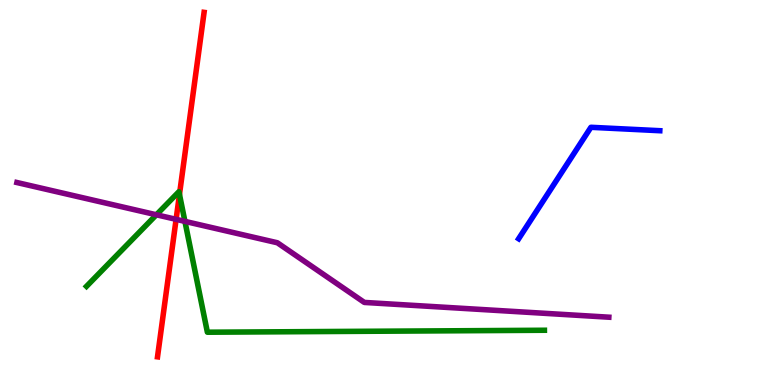[{'lines': ['blue', 'red'], 'intersections': []}, {'lines': ['green', 'red'], 'intersections': [{'x': 2.32, 'y': 4.95}]}, {'lines': ['purple', 'red'], 'intersections': [{'x': 2.27, 'y': 4.3}]}, {'lines': ['blue', 'green'], 'intersections': []}, {'lines': ['blue', 'purple'], 'intersections': []}, {'lines': ['green', 'purple'], 'intersections': [{'x': 2.02, 'y': 4.42}, {'x': 2.39, 'y': 4.25}]}]